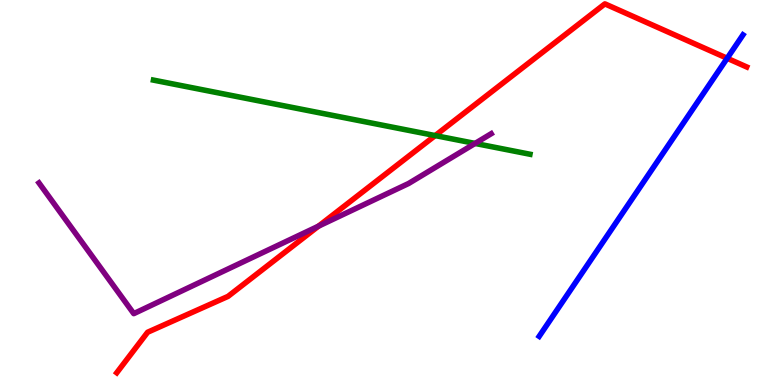[{'lines': ['blue', 'red'], 'intersections': [{'x': 9.38, 'y': 8.49}]}, {'lines': ['green', 'red'], 'intersections': [{'x': 5.62, 'y': 6.48}]}, {'lines': ['purple', 'red'], 'intersections': [{'x': 4.11, 'y': 4.13}]}, {'lines': ['blue', 'green'], 'intersections': []}, {'lines': ['blue', 'purple'], 'intersections': []}, {'lines': ['green', 'purple'], 'intersections': [{'x': 6.13, 'y': 6.27}]}]